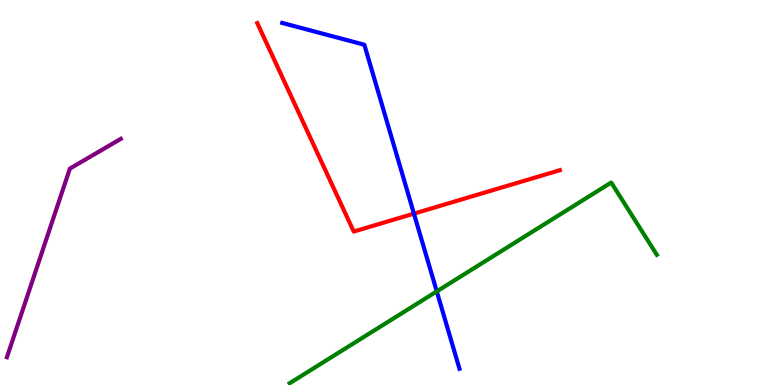[{'lines': ['blue', 'red'], 'intersections': [{'x': 5.34, 'y': 4.45}]}, {'lines': ['green', 'red'], 'intersections': []}, {'lines': ['purple', 'red'], 'intersections': []}, {'lines': ['blue', 'green'], 'intersections': [{'x': 5.64, 'y': 2.43}]}, {'lines': ['blue', 'purple'], 'intersections': []}, {'lines': ['green', 'purple'], 'intersections': []}]